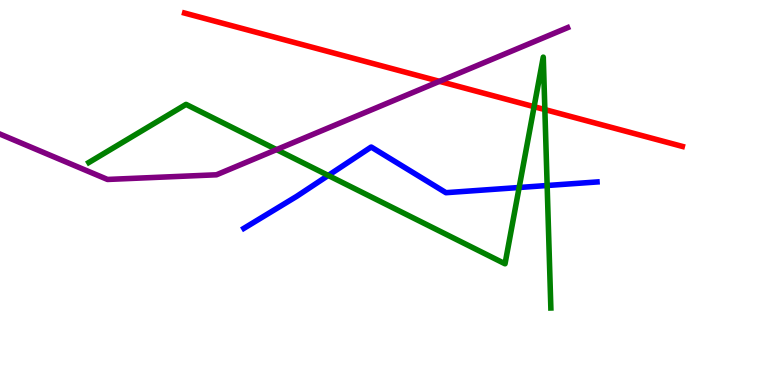[{'lines': ['blue', 'red'], 'intersections': []}, {'lines': ['green', 'red'], 'intersections': [{'x': 6.89, 'y': 7.23}, {'x': 7.03, 'y': 7.15}]}, {'lines': ['purple', 'red'], 'intersections': [{'x': 5.67, 'y': 7.89}]}, {'lines': ['blue', 'green'], 'intersections': [{'x': 4.24, 'y': 5.44}, {'x': 6.7, 'y': 5.13}, {'x': 7.06, 'y': 5.18}]}, {'lines': ['blue', 'purple'], 'intersections': []}, {'lines': ['green', 'purple'], 'intersections': [{'x': 3.57, 'y': 6.11}]}]